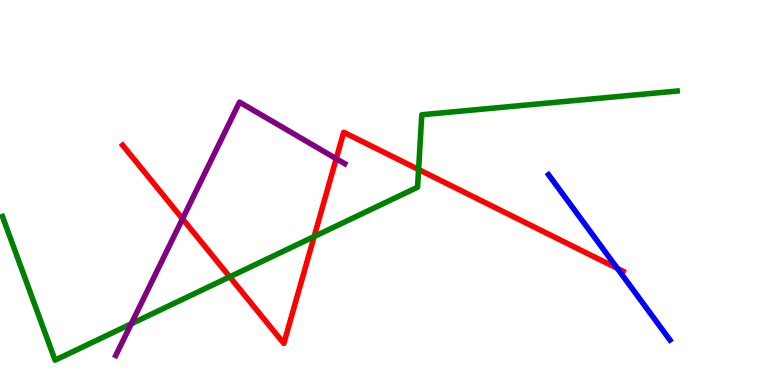[{'lines': ['blue', 'red'], 'intersections': [{'x': 7.97, 'y': 3.03}]}, {'lines': ['green', 'red'], 'intersections': [{'x': 2.96, 'y': 2.81}, {'x': 4.05, 'y': 3.86}, {'x': 5.4, 'y': 5.6}]}, {'lines': ['purple', 'red'], 'intersections': [{'x': 2.36, 'y': 4.32}, {'x': 4.34, 'y': 5.88}]}, {'lines': ['blue', 'green'], 'intersections': []}, {'lines': ['blue', 'purple'], 'intersections': []}, {'lines': ['green', 'purple'], 'intersections': [{'x': 1.69, 'y': 1.59}]}]